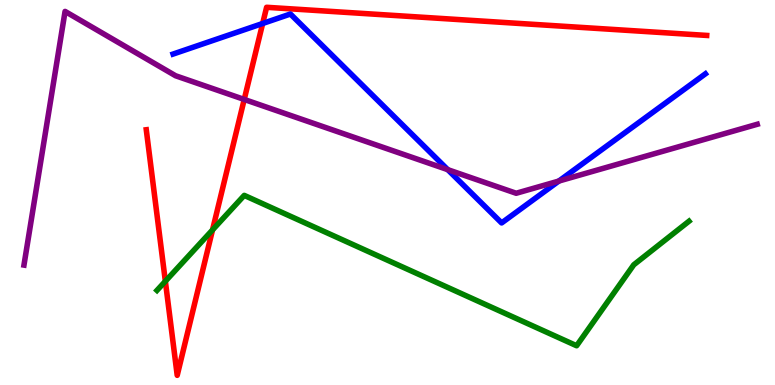[{'lines': ['blue', 'red'], 'intersections': [{'x': 3.39, 'y': 9.39}]}, {'lines': ['green', 'red'], 'intersections': [{'x': 2.13, 'y': 2.69}, {'x': 2.74, 'y': 4.03}]}, {'lines': ['purple', 'red'], 'intersections': [{'x': 3.15, 'y': 7.42}]}, {'lines': ['blue', 'green'], 'intersections': []}, {'lines': ['blue', 'purple'], 'intersections': [{'x': 5.78, 'y': 5.59}, {'x': 7.21, 'y': 5.3}]}, {'lines': ['green', 'purple'], 'intersections': []}]